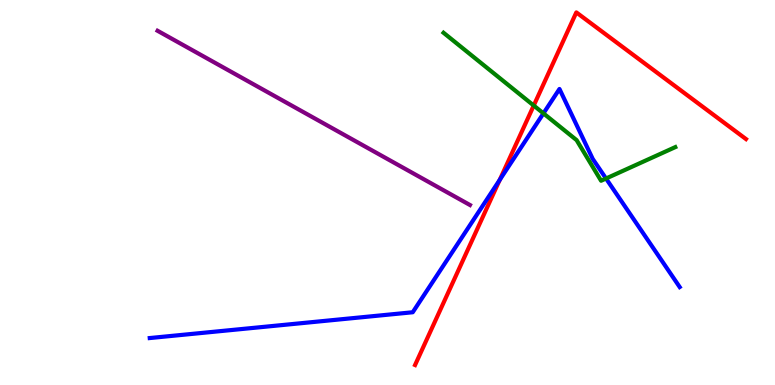[{'lines': ['blue', 'red'], 'intersections': [{'x': 6.45, 'y': 5.33}]}, {'lines': ['green', 'red'], 'intersections': [{'x': 6.89, 'y': 7.26}]}, {'lines': ['purple', 'red'], 'intersections': []}, {'lines': ['blue', 'green'], 'intersections': [{'x': 7.01, 'y': 7.06}, {'x': 7.82, 'y': 5.36}]}, {'lines': ['blue', 'purple'], 'intersections': []}, {'lines': ['green', 'purple'], 'intersections': []}]